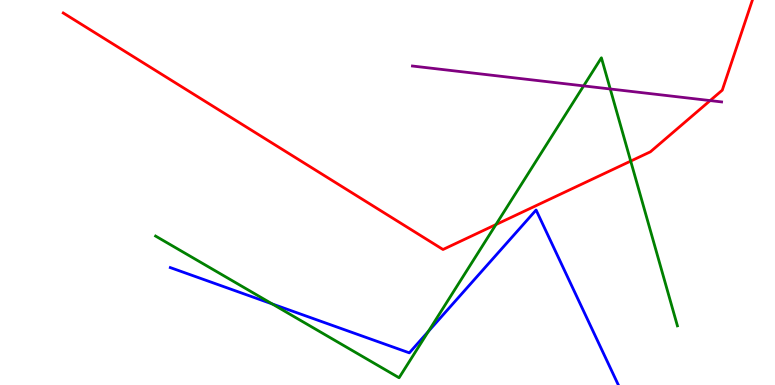[{'lines': ['blue', 'red'], 'intersections': []}, {'lines': ['green', 'red'], 'intersections': [{'x': 6.4, 'y': 4.17}, {'x': 8.14, 'y': 5.82}]}, {'lines': ['purple', 'red'], 'intersections': [{'x': 9.16, 'y': 7.39}]}, {'lines': ['blue', 'green'], 'intersections': [{'x': 3.51, 'y': 2.11}, {'x': 5.53, 'y': 1.39}]}, {'lines': ['blue', 'purple'], 'intersections': []}, {'lines': ['green', 'purple'], 'intersections': [{'x': 7.53, 'y': 7.77}, {'x': 7.87, 'y': 7.69}]}]